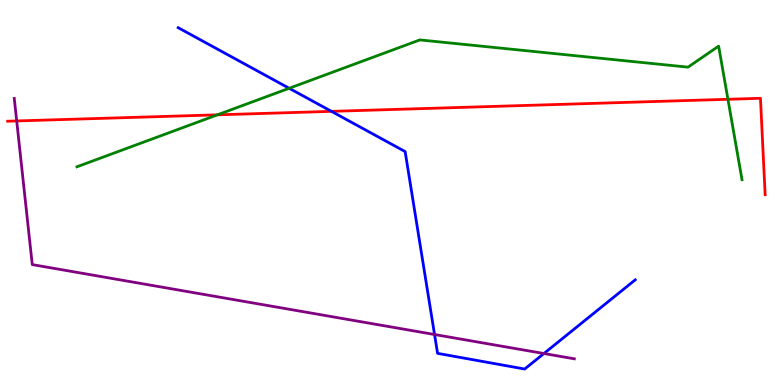[{'lines': ['blue', 'red'], 'intersections': [{'x': 4.28, 'y': 7.11}]}, {'lines': ['green', 'red'], 'intersections': [{'x': 2.81, 'y': 7.02}, {'x': 9.39, 'y': 7.42}]}, {'lines': ['purple', 'red'], 'intersections': [{'x': 0.215, 'y': 6.86}]}, {'lines': ['blue', 'green'], 'intersections': [{'x': 3.73, 'y': 7.71}]}, {'lines': ['blue', 'purple'], 'intersections': [{'x': 5.61, 'y': 1.31}, {'x': 7.02, 'y': 0.818}]}, {'lines': ['green', 'purple'], 'intersections': []}]